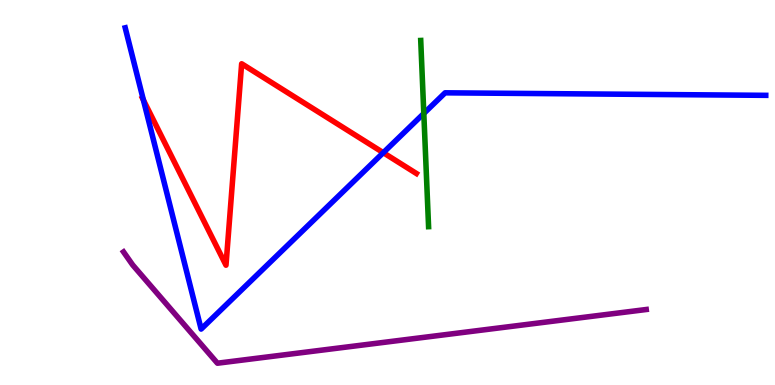[{'lines': ['blue', 'red'], 'intersections': [{'x': 1.85, 'y': 7.4}, {'x': 4.95, 'y': 6.03}]}, {'lines': ['green', 'red'], 'intersections': []}, {'lines': ['purple', 'red'], 'intersections': []}, {'lines': ['blue', 'green'], 'intersections': [{'x': 5.47, 'y': 7.05}]}, {'lines': ['blue', 'purple'], 'intersections': []}, {'lines': ['green', 'purple'], 'intersections': []}]